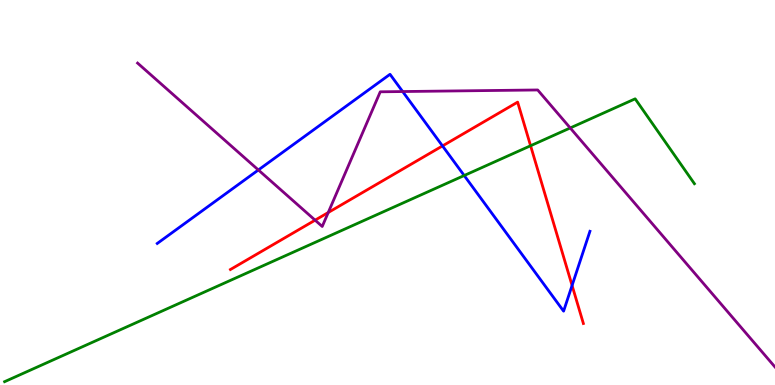[{'lines': ['blue', 'red'], 'intersections': [{'x': 5.71, 'y': 6.21}, {'x': 7.38, 'y': 2.59}]}, {'lines': ['green', 'red'], 'intersections': [{'x': 6.85, 'y': 6.21}]}, {'lines': ['purple', 'red'], 'intersections': [{'x': 4.07, 'y': 4.28}, {'x': 4.24, 'y': 4.48}]}, {'lines': ['blue', 'green'], 'intersections': [{'x': 5.99, 'y': 5.44}]}, {'lines': ['blue', 'purple'], 'intersections': [{'x': 3.33, 'y': 5.59}, {'x': 5.2, 'y': 7.62}]}, {'lines': ['green', 'purple'], 'intersections': [{'x': 7.36, 'y': 6.68}]}]